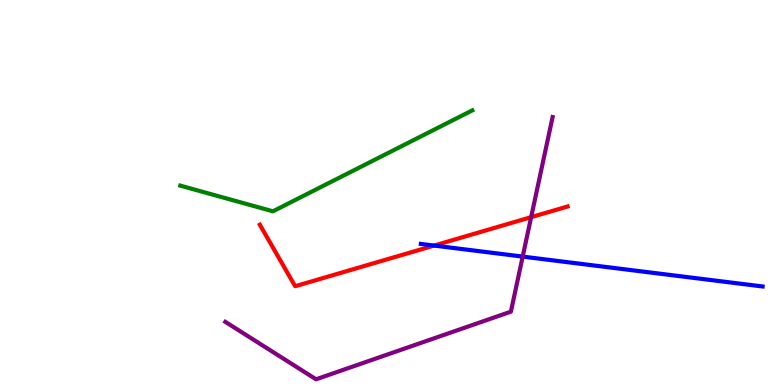[{'lines': ['blue', 'red'], 'intersections': [{'x': 5.6, 'y': 3.62}]}, {'lines': ['green', 'red'], 'intersections': []}, {'lines': ['purple', 'red'], 'intersections': [{'x': 6.85, 'y': 4.36}]}, {'lines': ['blue', 'green'], 'intersections': []}, {'lines': ['blue', 'purple'], 'intersections': [{'x': 6.74, 'y': 3.34}]}, {'lines': ['green', 'purple'], 'intersections': []}]